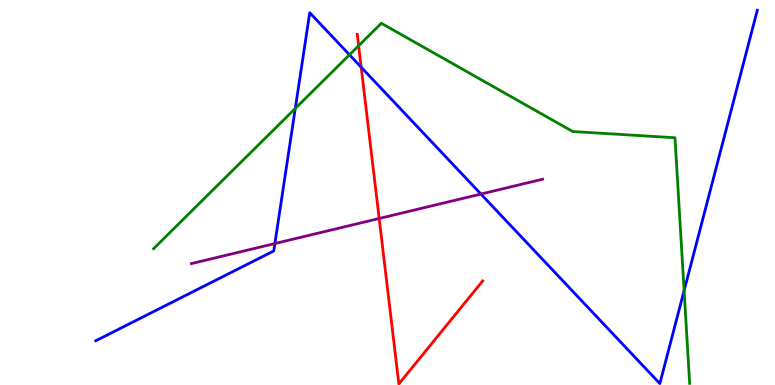[{'lines': ['blue', 'red'], 'intersections': [{'x': 4.66, 'y': 8.25}]}, {'lines': ['green', 'red'], 'intersections': [{'x': 4.63, 'y': 8.81}]}, {'lines': ['purple', 'red'], 'intersections': [{'x': 4.89, 'y': 4.32}]}, {'lines': ['blue', 'green'], 'intersections': [{'x': 3.81, 'y': 7.18}, {'x': 4.51, 'y': 8.58}, {'x': 8.83, 'y': 2.45}]}, {'lines': ['blue', 'purple'], 'intersections': [{'x': 3.55, 'y': 3.67}, {'x': 6.21, 'y': 4.96}]}, {'lines': ['green', 'purple'], 'intersections': []}]